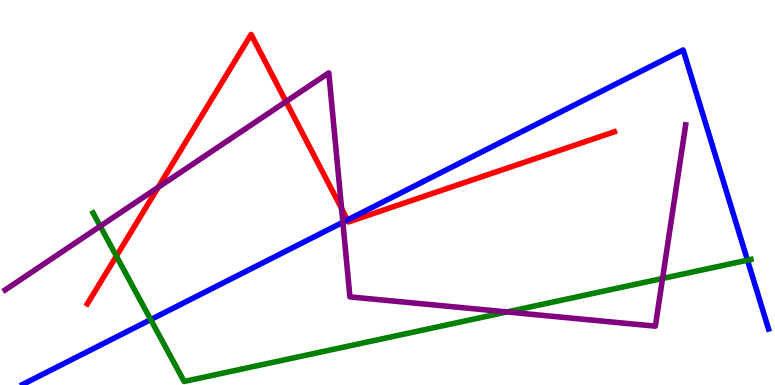[{'lines': ['blue', 'red'], 'intersections': [{'x': 4.48, 'y': 4.29}]}, {'lines': ['green', 'red'], 'intersections': [{'x': 1.5, 'y': 3.35}]}, {'lines': ['purple', 'red'], 'intersections': [{'x': 2.04, 'y': 5.13}, {'x': 3.69, 'y': 7.36}, {'x': 4.41, 'y': 4.58}]}, {'lines': ['blue', 'green'], 'intersections': [{'x': 1.94, 'y': 1.7}, {'x': 9.64, 'y': 3.24}]}, {'lines': ['blue', 'purple'], 'intersections': [{'x': 4.42, 'y': 4.23}]}, {'lines': ['green', 'purple'], 'intersections': [{'x': 1.29, 'y': 4.12}, {'x': 6.54, 'y': 1.9}, {'x': 8.55, 'y': 2.77}]}]